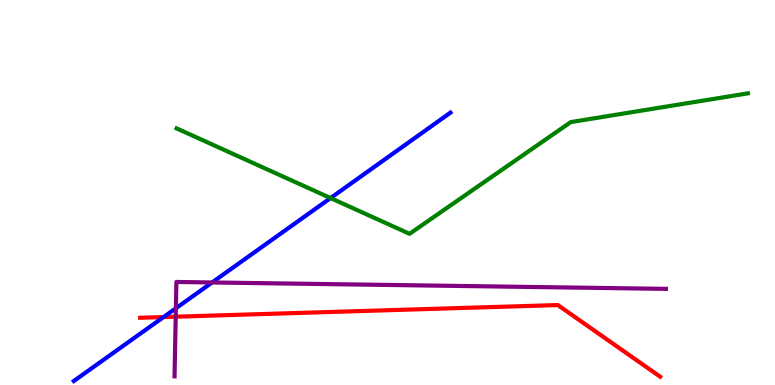[{'lines': ['blue', 'red'], 'intersections': [{'x': 2.11, 'y': 1.76}]}, {'lines': ['green', 'red'], 'intersections': []}, {'lines': ['purple', 'red'], 'intersections': [{'x': 2.27, 'y': 1.77}]}, {'lines': ['blue', 'green'], 'intersections': [{'x': 4.27, 'y': 4.86}]}, {'lines': ['blue', 'purple'], 'intersections': [{'x': 2.27, 'y': 1.99}, {'x': 2.74, 'y': 2.66}]}, {'lines': ['green', 'purple'], 'intersections': []}]